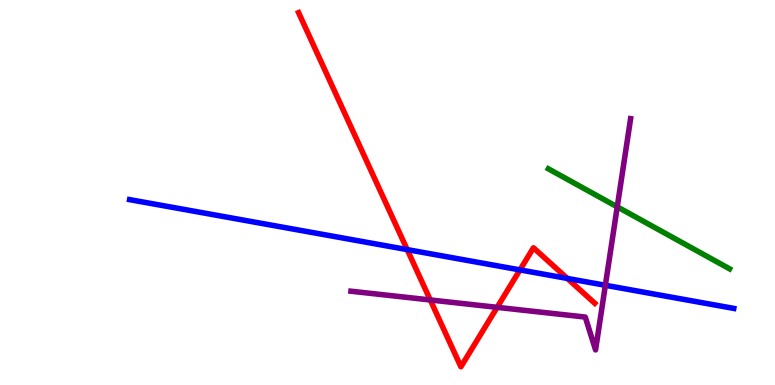[{'lines': ['blue', 'red'], 'intersections': [{'x': 5.25, 'y': 3.52}, {'x': 6.71, 'y': 2.99}, {'x': 7.32, 'y': 2.77}]}, {'lines': ['green', 'red'], 'intersections': []}, {'lines': ['purple', 'red'], 'intersections': [{'x': 5.55, 'y': 2.21}, {'x': 6.41, 'y': 2.02}]}, {'lines': ['blue', 'green'], 'intersections': []}, {'lines': ['blue', 'purple'], 'intersections': [{'x': 7.81, 'y': 2.59}]}, {'lines': ['green', 'purple'], 'intersections': [{'x': 7.96, 'y': 4.63}]}]